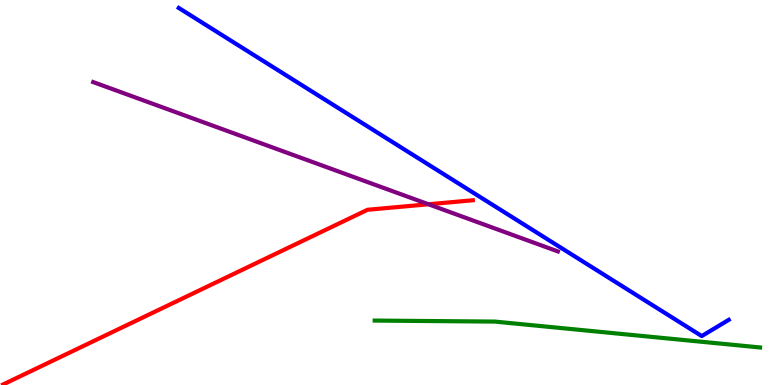[{'lines': ['blue', 'red'], 'intersections': []}, {'lines': ['green', 'red'], 'intersections': []}, {'lines': ['purple', 'red'], 'intersections': [{'x': 5.53, 'y': 4.69}]}, {'lines': ['blue', 'green'], 'intersections': []}, {'lines': ['blue', 'purple'], 'intersections': []}, {'lines': ['green', 'purple'], 'intersections': []}]